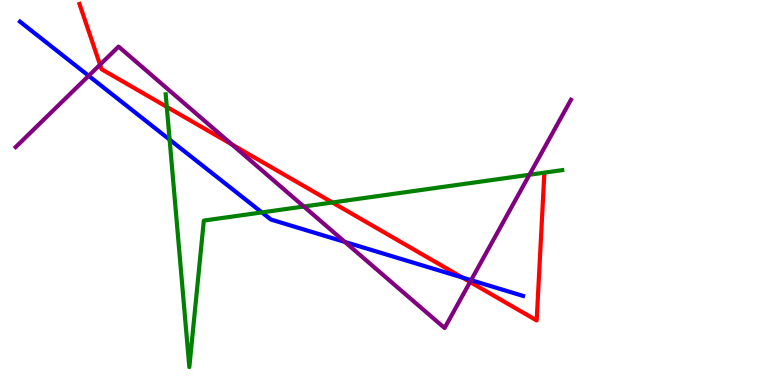[{'lines': ['blue', 'red'], 'intersections': [{'x': 5.97, 'y': 2.79}]}, {'lines': ['green', 'red'], 'intersections': [{'x': 2.15, 'y': 7.22}, {'x': 4.29, 'y': 4.74}]}, {'lines': ['purple', 'red'], 'intersections': [{'x': 1.29, 'y': 8.32}, {'x': 2.99, 'y': 6.25}, {'x': 6.07, 'y': 2.68}]}, {'lines': ['blue', 'green'], 'intersections': [{'x': 2.19, 'y': 6.37}, {'x': 3.38, 'y': 4.48}]}, {'lines': ['blue', 'purple'], 'intersections': [{'x': 1.14, 'y': 8.03}, {'x': 4.45, 'y': 3.72}, {'x': 6.08, 'y': 2.72}]}, {'lines': ['green', 'purple'], 'intersections': [{'x': 3.92, 'y': 4.64}, {'x': 6.83, 'y': 5.46}]}]